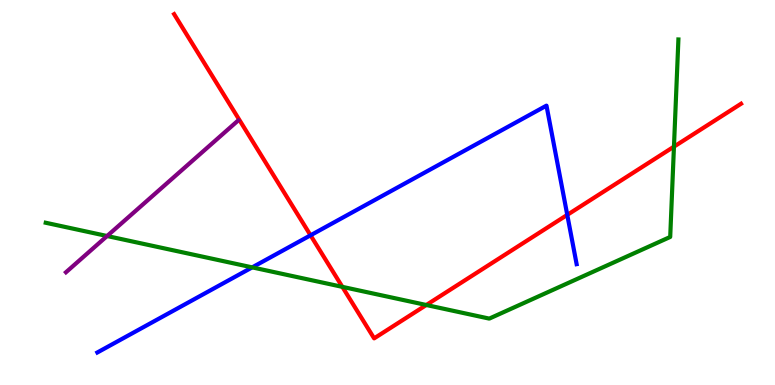[{'lines': ['blue', 'red'], 'intersections': [{'x': 4.01, 'y': 3.89}, {'x': 7.32, 'y': 4.42}]}, {'lines': ['green', 'red'], 'intersections': [{'x': 4.42, 'y': 2.55}, {'x': 5.5, 'y': 2.08}, {'x': 8.7, 'y': 6.19}]}, {'lines': ['purple', 'red'], 'intersections': []}, {'lines': ['blue', 'green'], 'intersections': [{'x': 3.25, 'y': 3.06}]}, {'lines': ['blue', 'purple'], 'intersections': []}, {'lines': ['green', 'purple'], 'intersections': [{'x': 1.38, 'y': 3.87}]}]